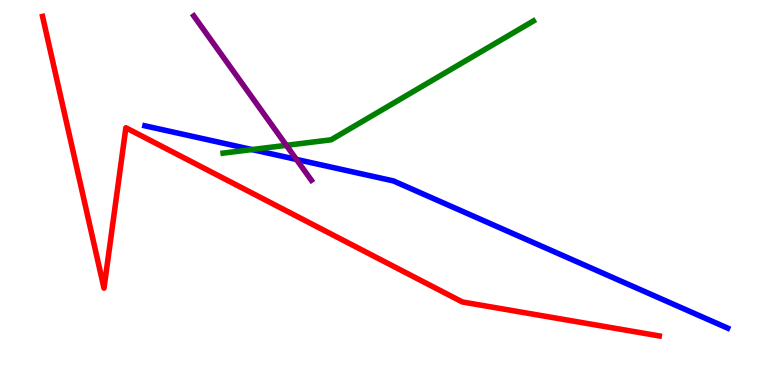[{'lines': ['blue', 'red'], 'intersections': []}, {'lines': ['green', 'red'], 'intersections': []}, {'lines': ['purple', 'red'], 'intersections': []}, {'lines': ['blue', 'green'], 'intersections': [{'x': 3.25, 'y': 6.12}]}, {'lines': ['blue', 'purple'], 'intersections': [{'x': 3.82, 'y': 5.86}]}, {'lines': ['green', 'purple'], 'intersections': [{'x': 3.69, 'y': 6.23}]}]